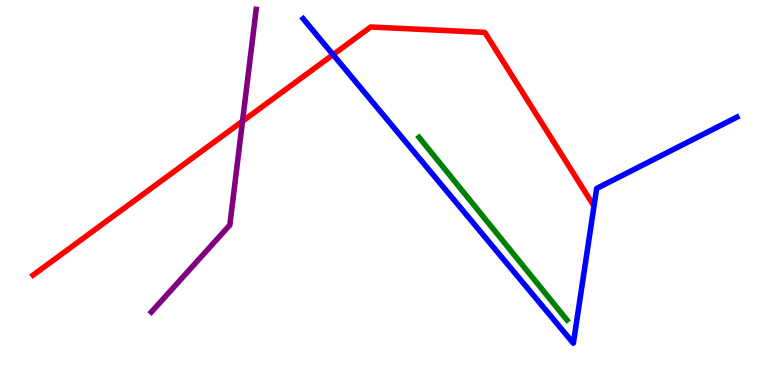[{'lines': ['blue', 'red'], 'intersections': [{'x': 4.3, 'y': 8.58}]}, {'lines': ['green', 'red'], 'intersections': []}, {'lines': ['purple', 'red'], 'intersections': [{'x': 3.13, 'y': 6.85}]}, {'lines': ['blue', 'green'], 'intersections': []}, {'lines': ['blue', 'purple'], 'intersections': []}, {'lines': ['green', 'purple'], 'intersections': []}]